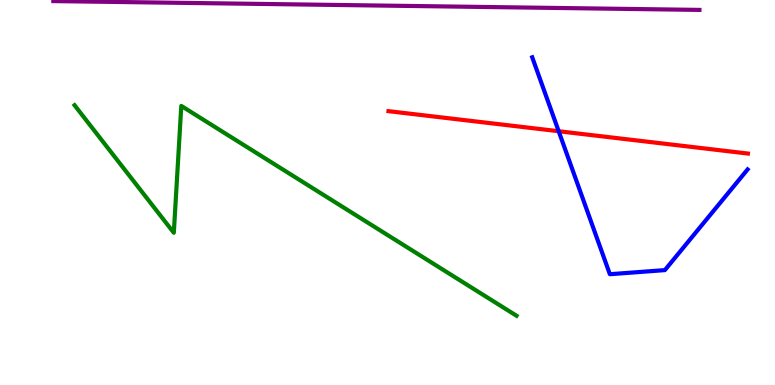[{'lines': ['blue', 'red'], 'intersections': [{'x': 7.21, 'y': 6.59}]}, {'lines': ['green', 'red'], 'intersections': []}, {'lines': ['purple', 'red'], 'intersections': []}, {'lines': ['blue', 'green'], 'intersections': []}, {'lines': ['blue', 'purple'], 'intersections': []}, {'lines': ['green', 'purple'], 'intersections': []}]